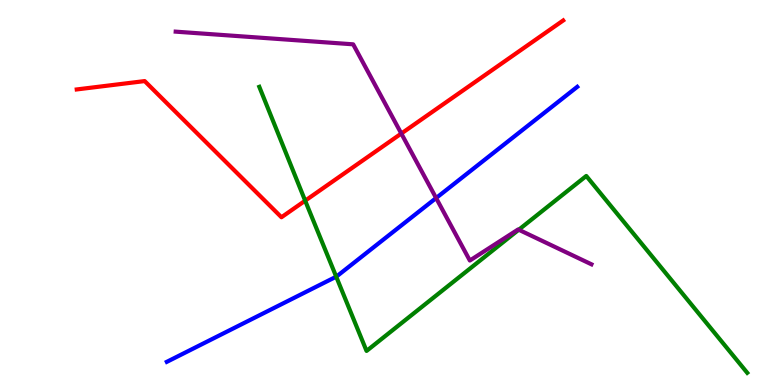[{'lines': ['blue', 'red'], 'intersections': []}, {'lines': ['green', 'red'], 'intersections': [{'x': 3.94, 'y': 4.79}]}, {'lines': ['purple', 'red'], 'intersections': [{'x': 5.18, 'y': 6.53}]}, {'lines': ['blue', 'green'], 'intersections': [{'x': 4.34, 'y': 2.81}]}, {'lines': ['blue', 'purple'], 'intersections': [{'x': 5.63, 'y': 4.86}]}, {'lines': ['green', 'purple'], 'intersections': [{'x': 6.69, 'y': 4.03}]}]